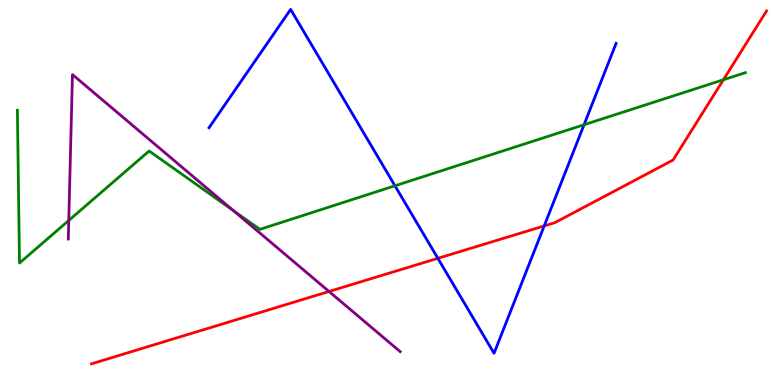[{'lines': ['blue', 'red'], 'intersections': [{'x': 5.65, 'y': 3.29}, {'x': 7.02, 'y': 4.13}]}, {'lines': ['green', 'red'], 'intersections': [{'x': 9.33, 'y': 7.93}]}, {'lines': ['purple', 'red'], 'intersections': [{'x': 4.25, 'y': 2.43}]}, {'lines': ['blue', 'green'], 'intersections': [{'x': 5.1, 'y': 5.17}, {'x': 7.54, 'y': 6.76}]}, {'lines': ['blue', 'purple'], 'intersections': []}, {'lines': ['green', 'purple'], 'intersections': [{'x': 0.887, 'y': 4.27}, {'x': 3.01, 'y': 4.53}]}]